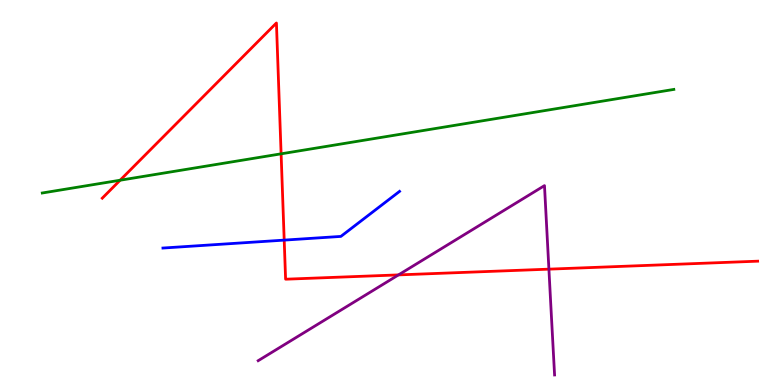[{'lines': ['blue', 'red'], 'intersections': [{'x': 3.67, 'y': 3.76}]}, {'lines': ['green', 'red'], 'intersections': [{'x': 1.55, 'y': 5.32}, {'x': 3.63, 'y': 6.0}]}, {'lines': ['purple', 'red'], 'intersections': [{'x': 5.14, 'y': 2.86}, {'x': 7.08, 'y': 3.01}]}, {'lines': ['blue', 'green'], 'intersections': []}, {'lines': ['blue', 'purple'], 'intersections': []}, {'lines': ['green', 'purple'], 'intersections': []}]